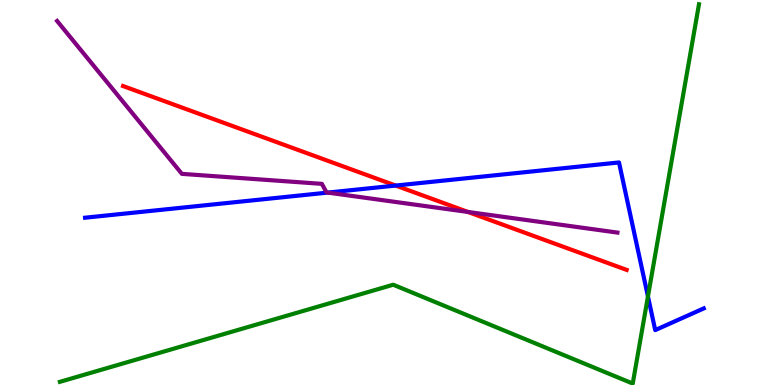[{'lines': ['blue', 'red'], 'intersections': [{'x': 5.11, 'y': 5.18}]}, {'lines': ['green', 'red'], 'intersections': []}, {'lines': ['purple', 'red'], 'intersections': [{'x': 6.04, 'y': 4.49}]}, {'lines': ['blue', 'green'], 'intersections': [{'x': 8.36, 'y': 2.3}]}, {'lines': ['blue', 'purple'], 'intersections': [{'x': 4.23, 'y': 5.0}]}, {'lines': ['green', 'purple'], 'intersections': []}]